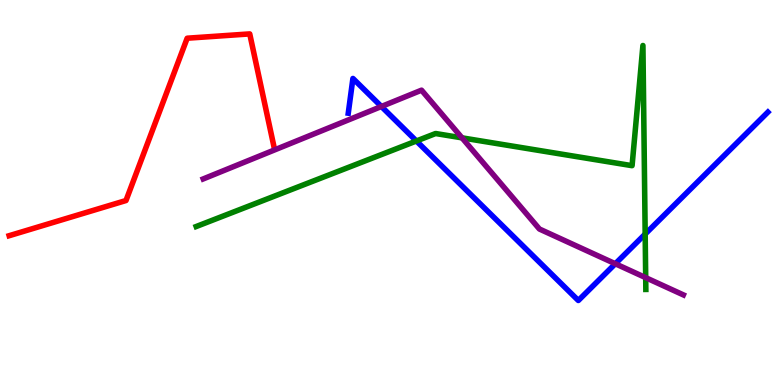[{'lines': ['blue', 'red'], 'intersections': []}, {'lines': ['green', 'red'], 'intersections': []}, {'lines': ['purple', 'red'], 'intersections': []}, {'lines': ['blue', 'green'], 'intersections': [{'x': 5.37, 'y': 6.34}, {'x': 8.32, 'y': 3.92}]}, {'lines': ['blue', 'purple'], 'intersections': [{'x': 4.92, 'y': 7.23}, {'x': 7.94, 'y': 3.15}]}, {'lines': ['green', 'purple'], 'intersections': [{'x': 5.96, 'y': 6.42}, {'x': 8.33, 'y': 2.79}]}]